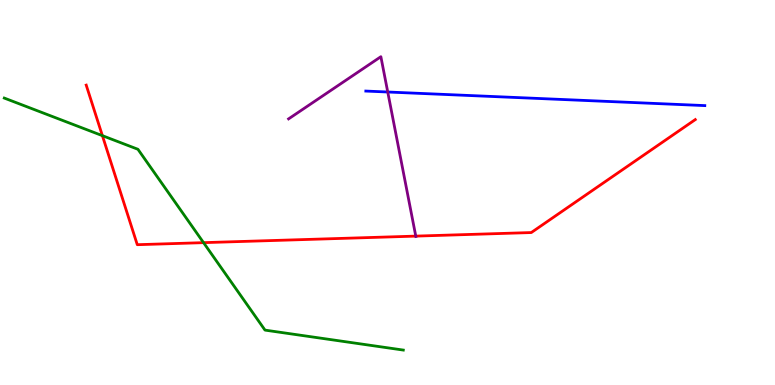[{'lines': ['blue', 'red'], 'intersections': []}, {'lines': ['green', 'red'], 'intersections': [{'x': 1.32, 'y': 6.48}, {'x': 2.63, 'y': 3.7}]}, {'lines': ['purple', 'red'], 'intersections': [{'x': 5.36, 'y': 3.87}]}, {'lines': ['blue', 'green'], 'intersections': []}, {'lines': ['blue', 'purple'], 'intersections': [{'x': 5.0, 'y': 7.61}]}, {'lines': ['green', 'purple'], 'intersections': []}]